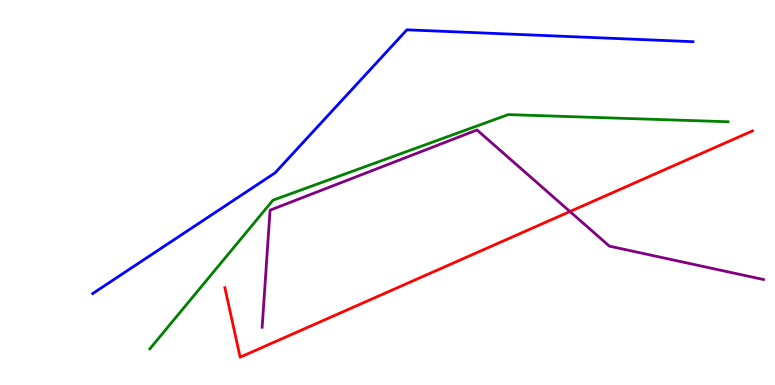[{'lines': ['blue', 'red'], 'intersections': []}, {'lines': ['green', 'red'], 'intersections': []}, {'lines': ['purple', 'red'], 'intersections': [{'x': 7.35, 'y': 4.51}]}, {'lines': ['blue', 'green'], 'intersections': []}, {'lines': ['blue', 'purple'], 'intersections': []}, {'lines': ['green', 'purple'], 'intersections': []}]